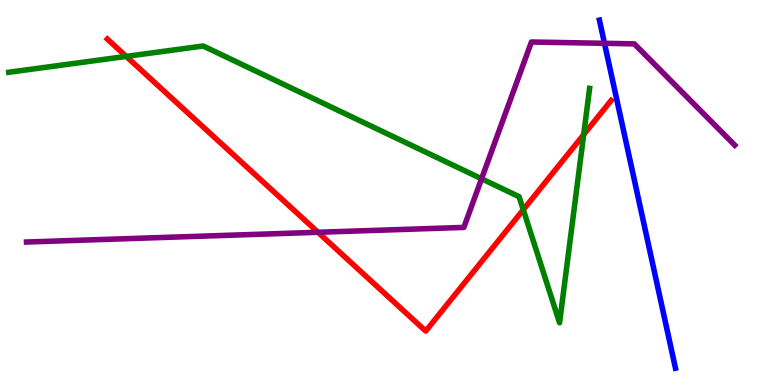[{'lines': ['blue', 'red'], 'intersections': []}, {'lines': ['green', 'red'], 'intersections': [{'x': 1.63, 'y': 8.54}, {'x': 6.75, 'y': 4.55}, {'x': 7.53, 'y': 6.5}]}, {'lines': ['purple', 'red'], 'intersections': [{'x': 4.1, 'y': 3.97}]}, {'lines': ['blue', 'green'], 'intersections': []}, {'lines': ['blue', 'purple'], 'intersections': [{'x': 7.8, 'y': 8.87}]}, {'lines': ['green', 'purple'], 'intersections': [{'x': 6.21, 'y': 5.36}]}]